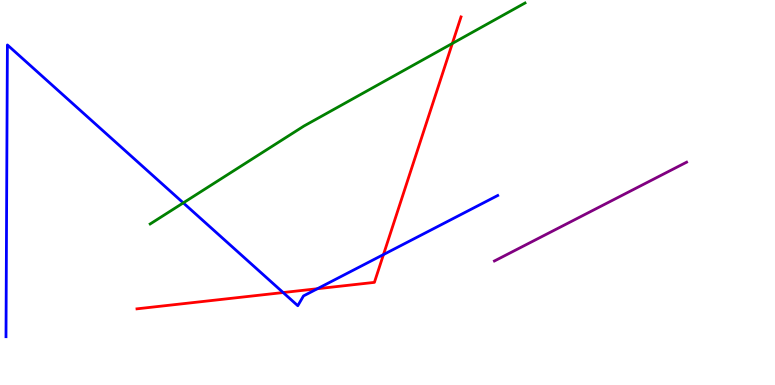[{'lines': ['blue', 'red'], 'intersections': [{'x': 3.65, 'y': 2.4}, {'x': 4.1, 'y': 2.5}, {'x': 4.95, 'y': 3.39}]}, {'lines': ['green', 'red'], 'intersections': [{'x': 5.84, 'y': 8.87}]}, {'lines': ['purple', 'red'], 'intersections': []}, {'lines': ['blue', 'green'], 'intersections': [{'x': 2.36, 'y': 4.73}]}, {'lines': ['blue', 'purple'], 'intersections': []}, {'lines': ['green', 'purple'], 'intersections': []}]